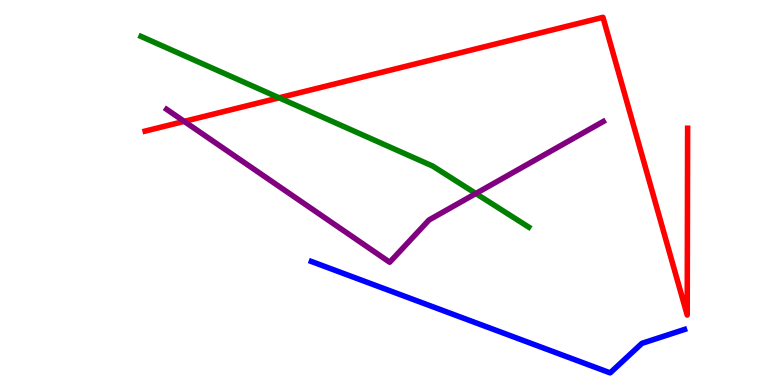[{'lines': ['blue', 'red'], 'intersections': []}, {'lines': ['green', 'red'], 'intersections': [{'x': 3.6, 'y': 7.46}]}, {'lines': ['purple', 'red'], 'intersections': [{'x': 2.38, 'y': 6.85}]}, {'lines': ['blue', 'green'], 'intersections': []}, {'lines': ['blue', 'purple'], 'intersections': []}, {'lines': ['green', 'purple'], 'intersections': [{'x': 6.14, 'y': 4.97}]}]